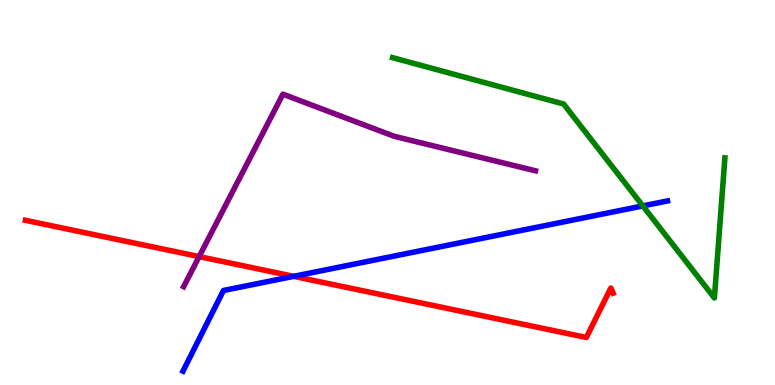[{'lines': ['blue', 'red'], 'intersections': [{'x': 3.79, 'y': 2.82}]}, {'lines': ['green', 'red'], 'intersections': []}, {'lines': ['purple', 'red'], 'intersections': [{'x': 2.57, 'y': 3.34}]}, {'lines': ['blue', 'green'], 'intersections': [{'x': 8.29, 'y': 4.65}]}, {'lines': ['blue', 'purple'], 'intersections': []}, {'lines': ['green', 'purple'], 'intersections': []}]